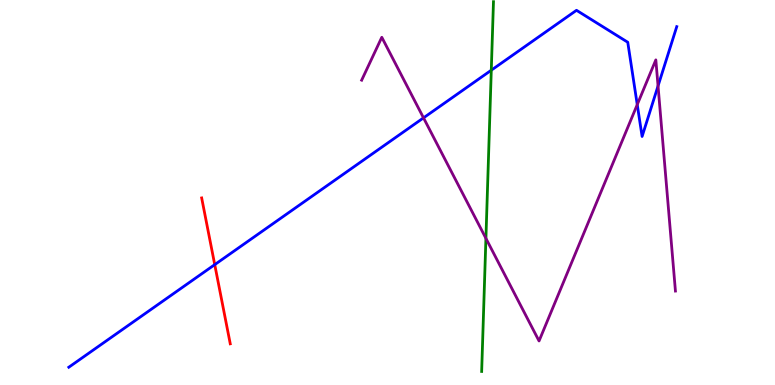[{'lines': ['blue', 'red'], 'intersections': [{'x': 2.77, 'y': 3.13}]}, {'lines': ['green', 'red'], 'intersections': []}, {'lines': ['purple', 'red'], 'intersections': []}, {'lines': ['blue', 'green'], 'intersections': [{'x': 6.34, 'y': 8.18}]}, {'lines': ['blue', 'purple'], 'intersections': [{'x': 5.46, 'y': 6.94}, {'x': 8.22, 'y': 7.28}, {'x': 8.49, 'y': 7.77}]}, {'lines': ['green', 'purple'], 'intersections': [{'x': 6.27, 'y': 3.81}]}]